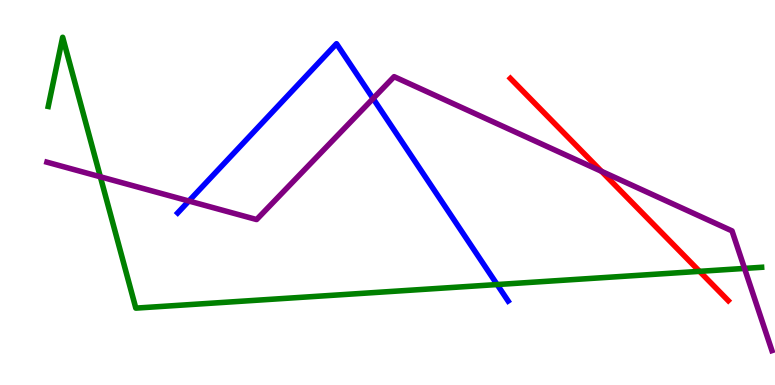[{'lines': ['blue', 'red'], 'intersections': []}, {'lines': ['green', 'red'], 'intersections': [{'x': 9.03, 'y': 2.95}]}, {'lines': ['purple', 'red'], 'intersections': [{'x': 7.76, 'y': 5.55}]}, {'lines': ['blue', 'green'], 'intersections': [{'x': 6.41, 'y': 2.61}]}, {'lines': ['blue', 'purple'], 'intersections': [{'x': 2.44, 'y': 4.78}, {'x': 4.81, 'y': 7.44}]}, {'lines': ['green', 'purple'], 'intersections': [{'x': 1.29, 'y': 5.41}, {'x': 9.61, 'y': 3.03}]}]